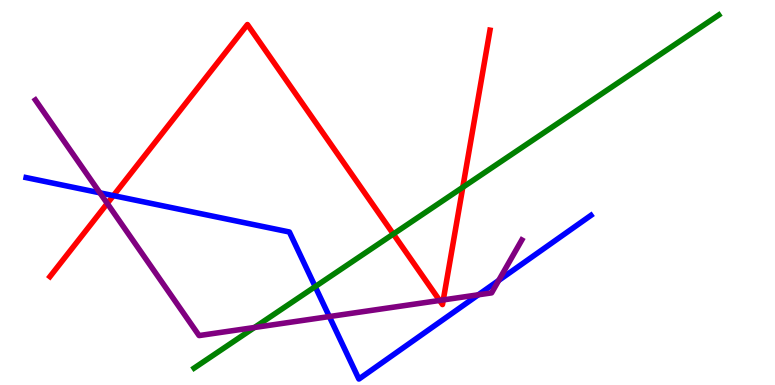[{'lines': ['blue', 'red'], 'intersections': [{'x': 1.46, 'y': 4.92}]}, {'lines': ['green', 'red'], 'intersections': [{'x': 5.08, 'y': 3.92}, {'x': 5.97, 'y': 5.14}]}, {'lines': ['purple', 'red'], 'intersections': [{'x': 1.38, 'y': 4.72}, {'x': 5.67, 'y': 2.2}, {'x': 5.72, 'y': 2.21}]}, {'lines': ['blue', 'green'], 'intersections': [{'x': 4.07, 'y': 2.56}]}, {'lines': ['blue', 'purple'], 'intersections': [{'x': 1.29, 'y': 4.99}, {'x': 4.25, 'y': 1.78}, {'x': 6.17, 'y': 2.34}, {'x': 6.43, 'y': 2.72}]}, {'lines': ['green', 'purple'], 'intersections': [{'x': 3.28, 'y': 1.49}]}]